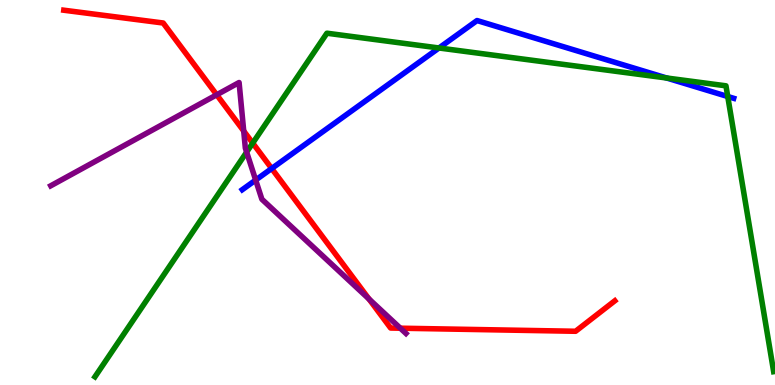[{'lines': ['blue', 'red'], 'intersections': [{'x': 3.51, 'y': 5.62}]}, {'lines': ['green', 'red'], 'intersections': [{'x': 3.26, 'y': 6.28}]}, {'lines': ['purple', 'red'], 'intersections': [{'x': 2.8, 'y': 7.54}, {'x': 3.14, 'y': 6.6}, {'x': 4.76, 'y': 2.23}, {'x': 5.17, 'y': 1.48}]}, {'lines': ['blue', 'green'], 'intersections': [{'x': 5.66, 'y': 8.75}, {'x': 8.6, 'y': 7.97}, {'x': 9.39, 'y': 7.49}]}, {'lines': ['blue', 'purple'], 'intersections': [{'x': 3.3, 'y': 5.32}]}, {'lines': ['green', 'purple'], 'intersections': [{'x': 3.18, 'y': 6.05}]}]